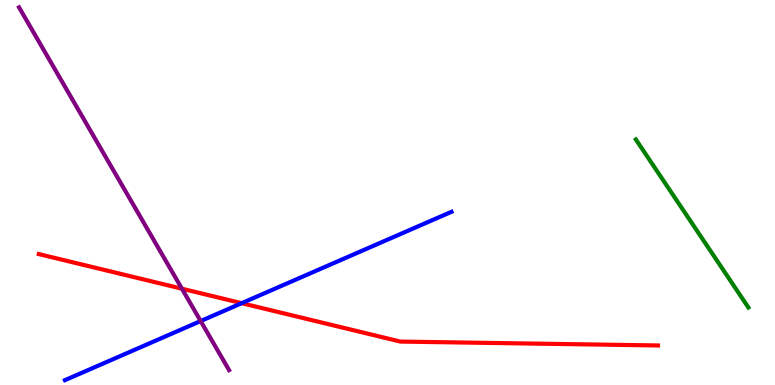[{'lines': ['blue', 'red'], 'intersections': [{'x': 3.12, 'y': 2.13}]}, {'lines': ['green', 'red'], 'intersections': []}, {'lines': ['purple', 'red'], 'intersections': [{'x': 2.35, 'y': 2.5}]}, {'lines': ['blue', 'green'], 'intersections': []}, {'lines': ['blue', 'purple'], 'intersections': [{'x': 2.59, 'y': 1.66}]}, {'lines': ['green', 'purple'], 'intersections': []}]